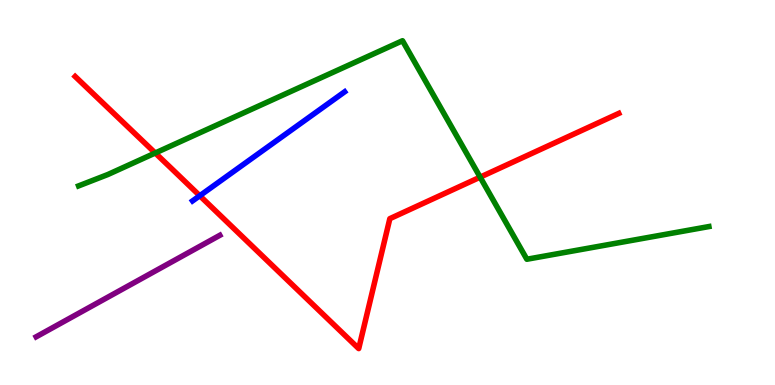[{'lines': ['blue', 'red'], 'intersections': [{'x': 2.58, 'y': 4.92}]}, {'lines': ['green', 'red'], 'intersections': [{'x': 2.0, 'y': 6.03}, {'x': 6.2, 'y': 5.4}]}, {'lines': ['purple', 'red'], 'intersections': []}, {'lines': ['blue', 'green'], 'intersections': []}, {'lines': ['blue', 'purple'], 'intersections': []}, {'lines': ['green', 'purple'], 'intersections': []}]